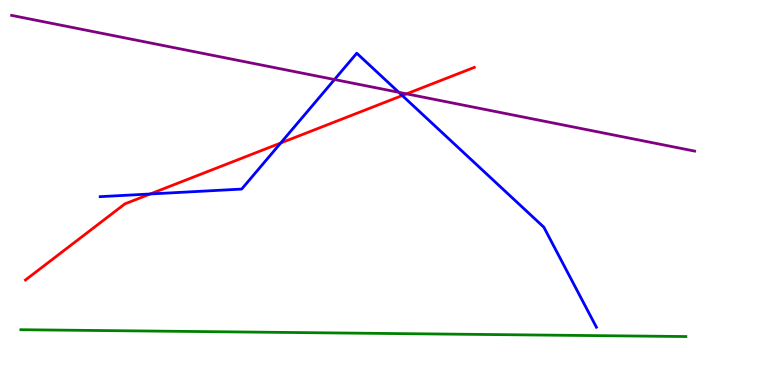[{'lines': ['blue', 'red'], 'intersections': [{'x': 1.94, 'y': 4.96}, {'x': 3.62, 'y': 6.29}, {'x': 5.19, 'y': 7.52}]}, {'lines': ['green', 'red'], 'intersections': []}, {'lines': ['purple', 'red'], 'intersections': [{'x': 5.25, 'y': 7.56}]}, {'lines': ['blue', 'green'], 'intersections': []}, {'lines': ['blue', 'purple'], 'intersections': [{'x': 4.32, 'y': 7.93}, {'x': 5.15, 'y': 7.6}]}, {'lines': ['green', 'purple'], 'intersections': []}]